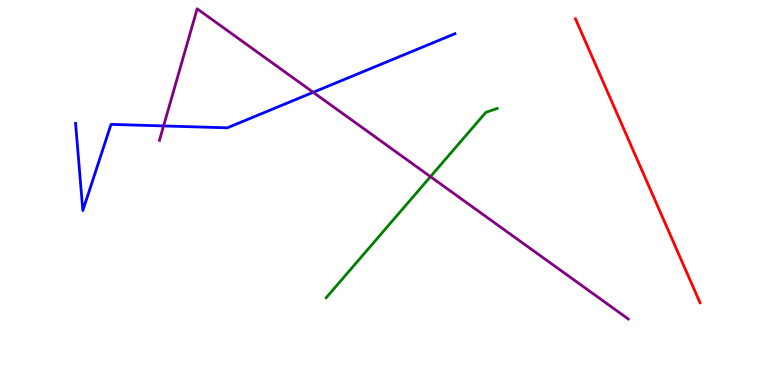[{'lines': ['blue', 'red'], 'intersections': []}, {'lines': ['green', 'red'], 'intersections': []}, {'lines': ['purple', 'red'], 'intersections': []}, {'lines': ['blue', 'green'], 'intersections': []}, {'lines': ['blue', 'purple'], 'intersections': [{'x': 2.11, 'y': 6.73}, {'x': 4.04, 'y': 7.6}]}, {'lines': ['green', 'purple'], 'intersections': [{'x': 5.55, 'y': 5.41}]}]